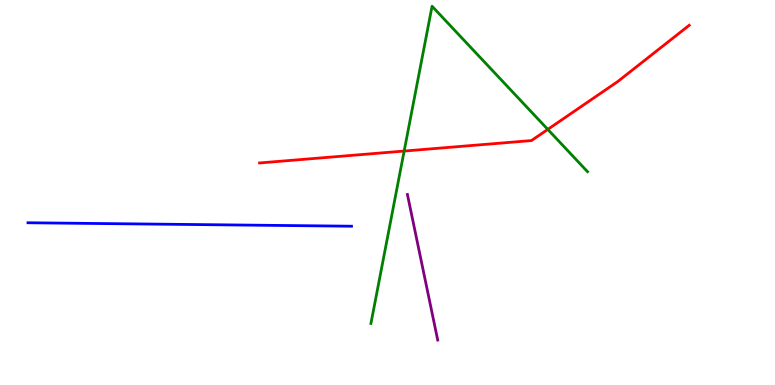[{'lines': ['blue', 'red'], 'intersections': []}, {'lines': ['green', 'red'], 'intersections': [{'x': 5.21, 'y': 6.08}, {'x': 7.07, 'y': 6.64}]}, {'lines': ['purple', 'red'], 'intersections': []}, {'lines': ['blue', 'green'], 'intersections': []}, {'lines': ['blue', 'purple'], 'intersections': []}, {'lines': ['green', 'purple'], 'intersections': []}]